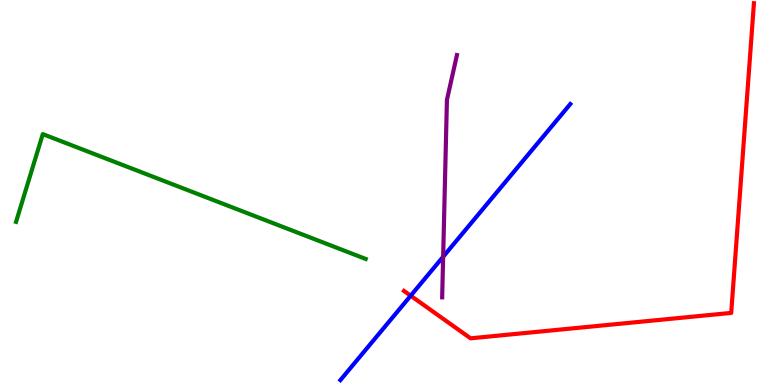[{'lines': ['blue', 'red'], 'intersections': [{'x': 5.3, 'y': 2.32}]}, {'lines': ['green', 'red'], 'intersections': []}, {'lines': ['purple', 'red'], 'intersections': []}, {'lines': ['blue', 'green'], 'intersections': []}, {'lines': ['blue', 'purple'], 'intersections': [{'x': 5.72, 'y': 3.33}]}, {'lines': ['green', 'purple'], 'intersections': []}]